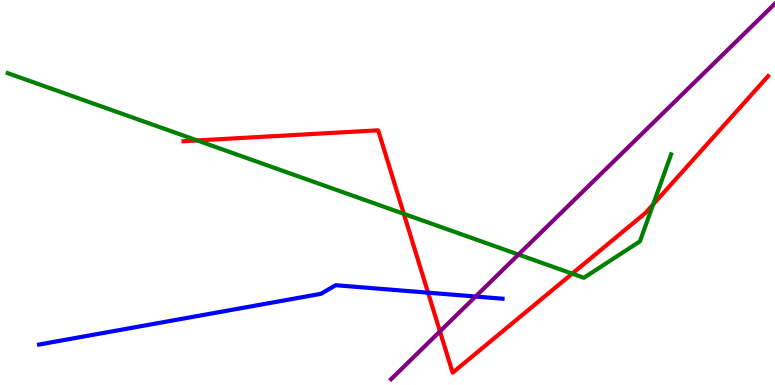[{'lines': ['blue', 'red'], 'intersections': [{'x': 5.52, 'y': 2.4}]}, {'lines': ['green', 'red'], 'intersections': [{'x': 2.54, 'y': 6.35}, {'x': 5.21, 'y': 4.45}, {'x': 7.38, 'y': 2.89}, {'x': 8.43, 'y': 4.69}]}, {'lines': ['purple', 'red'], 'intersections': [{'x': 5.68, 'y': 1.39}]}, {'lines': ['blue', 'green'], 'intersections': []}, {'lines': ['blue', 'purple'], 'intersections': [{'x': 6.14, 'y': 2.3}]}, {'lines': ['green', 'purple'], 'intersections': [{'x': 6.69, 'y': 3.39}]}]